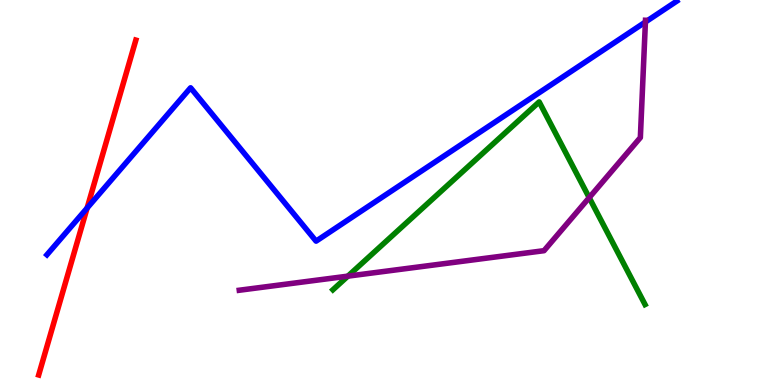[{'lines': ['blue', 'red'], 'intersections': [{'x': 1.12, 'y': 4.6}]}, {'lines': ['green', 'red'], 'intersections': []}, {'lines': ['purple', 'red'], 'intersections': []}, {'lines': ['blue', 'green'], 'intersections': []}, {'lines': ['blue', 'purple'], 'intersections': [{'x': 8.33, 'y': 9.43}]}, {'lines': ['green', 'purple'], 'intersections': [{'x': 4.49, 'y': 2.83}, {'x': 7.6, 'y': 4.87}]}]